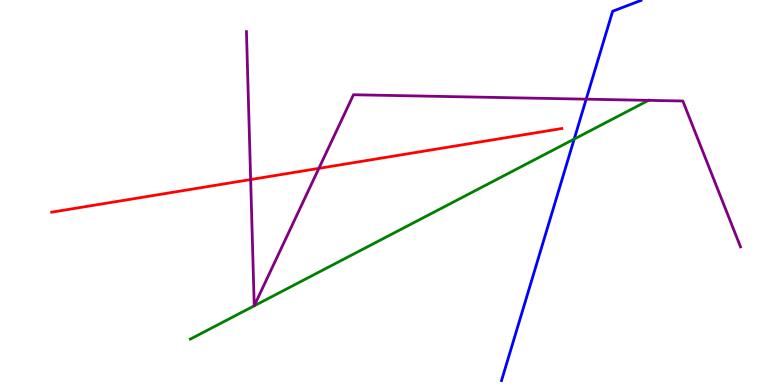[{'lines': ['blue', 'red'], 'intersections': []}, {'lines': ['green', 'red'], 'intersections': []}, {'lines': ['purple', 'red'], 'intersections': [{'x': 3.23, 'y': 5.34}, {'x': 4.11, 'y': 5.63}]}, {'lines': ['blue', 'green'], 'intersections': [{'x': 7.41, 'y': 6.39}]}, {'lines': ['blue', 'purple'], 'intersections': [{'x': 7.56, 'y': 7.42}]}, {'lines': ['green', 'purple'], 'intersections': [{'x': 8.37, 'y': 7.39}]}]